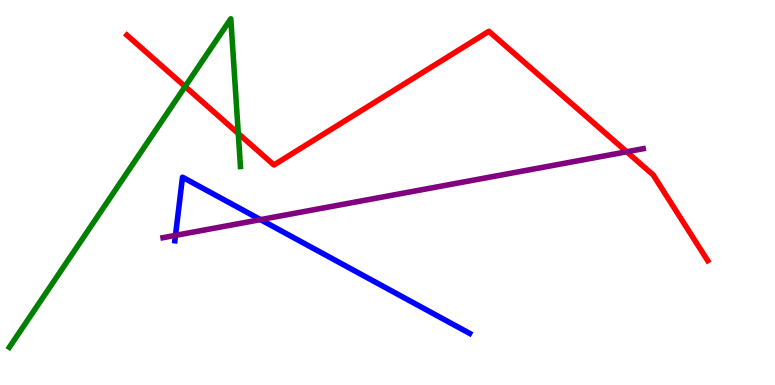[{'lines': ['blue', 'red'], 'intersections': []}, {'lines': ['green', 'red'], 'intersections': [{'x': 2.39, 'y': 7.75}, {'x': 3.07, 'y': 6.53}]}, {'lines': ['purple', 'red'], 'intersections': [{'x': 8.09, 'y': 6.06}]}, {'lines': ['blue', 'green'], 'intersections': []}, {'lines': ['blue', 'purple'], 'intersections': [{'x': 2.26, 'y': 3.89}, {'x': 3.36, 'y': 4.3}]}, {'lines': ['green', 'purple'], 'intersections': []}]